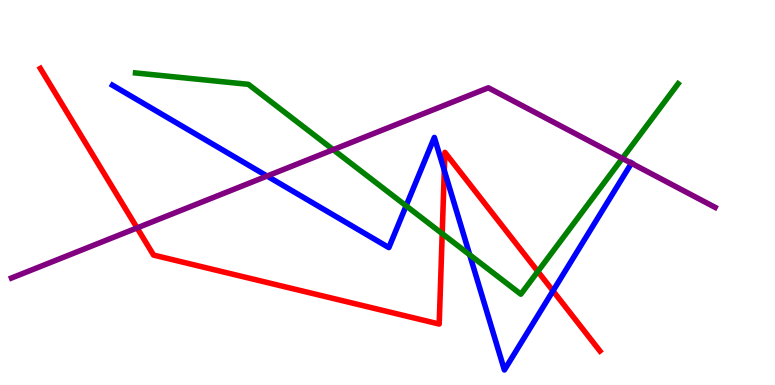[{'lines': ['blue', 'red'], 'intersections': [{'x': 5.73, 'y': 5.57}, {'x': 7.14, 'y': 2.44}]}, {'lines': ['green', 'red'], 'intersections': [{'x': 5.71, 'y': 3.93}, {'x': 6.94, 'y': 2.95}]}, {'lines': ['purple', 'red'], 'intersections': [{'x': 1.77, 'y': 4.08}]}, {'lines': ['blue', 'green'], 'intersections': [{'x': 5.24, 'y': 4.65}, {'x': 6.06, 'y': 3.38}]}, {'lines': ['blue', 'purple'], 'intersections': [{'x': 3.45, 'y': 5.43}, {'x': 8.15, 'y': 5.76}]}, {'lines': ['green', 'purple'], 'intersections': [{'x': 4.3, 'y': 6.11}, {'x': 8.03, 'y': 5.88}]}]